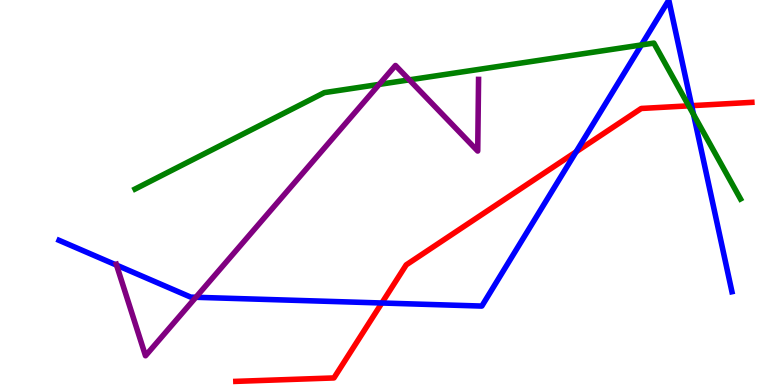[{'lines': ['blue', 'red'], 'intersections': [{'x': 4.93, 'y': 2.13}, {'x': 7.43, 'y': 6.06}, {'x': 8.92, 'y': 7.26}]}, {'lines': ['green', 'red'], 'intersections': [{'x': 8.89, 'y': 7.25}]}, {'lines': ['purple', 'red'], 'intersections': []}, {'lines': ['blue', 'green'], 'intersections': [{'x': 8.28, 'y': 8.83}, {'x': 8.95, 'y': 7.03}]}, {'lines': ['blue', 'purple'], 'intersections': [{'x': 1.5, 'y': 3.11}, {'x': 2.53, 'y': 2.28}]}, {'lines': ['green', 'purple'], 'intersections': [{'x': 4.89, 'y': 7.81}, {'x': 5.28, 'y': 7.93}]}]